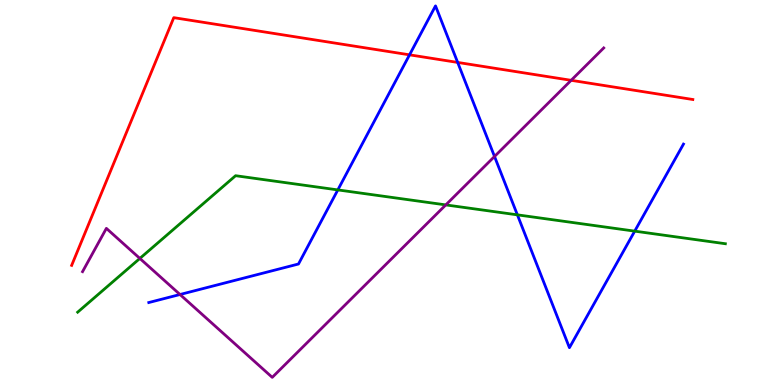[{'lines': ['blue', 'red'], 'intersections': [{'x': 5.28, 'y': 8.58}, {'x': 5.91, 'y': 8.38}]}, {'lines': ['green', 'red'], 'intersections': []}, {'lines': ['purple', 'red'], 'intersections': [{'x': 7.37, 'y': 7.91}]}, {'lines': ['blue', 'green'], 'intersections': [{'x': 4.36, 'y': 5.07}, {'x': 6.68, 'y': 4.42}, {'x': 8.19, 'y': 4.0}]}, {'lines': ['blue', 'purple'], 'intersections': [{'x': 2.32, 'y': 2.35}, {'x': 6.38, 'y': 5.94}]}, {'lines': ['green', 'purple'], 'intersections': [{'x': 1.8, 'y': 3.29}, {'x': 5.75, 'y': 4.68}]}]